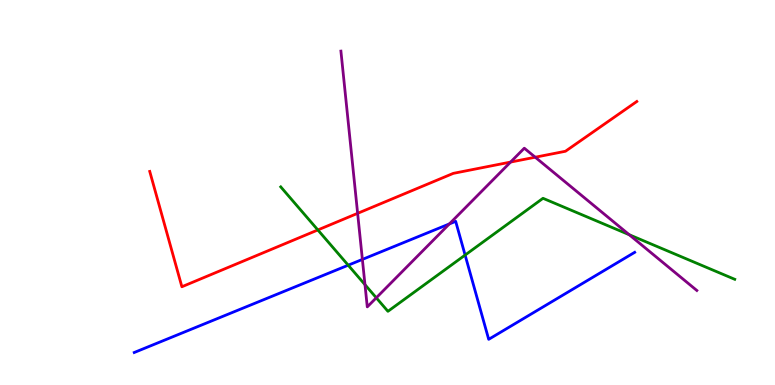[{'lines': ['blue', 'red'], 'intersections': []}, {'lines': ['green', 'red'], 'intersections': [{'x': 4.1, 'y': 4.03}]}, {'lines': ['purple', 'red'], 'intersections': [{'x': 4.61, 'y': 4.46}, {'x': 6.59, 'y': 5.79}, {'x': 6.91, 'y': 5.92}]}, {'lines': ['blue', 'green'], 'intersections': [{'x': 4.49, 'y': 3.11}, {'x': 6.0, 'y': 3.37}]}, {'lines': ['blue', 'purple'], 'intersections': [{'x': 4.68, 'y': 3.26}, {'x': 5.8, 'y': 4.18}]}, {'lines': ['green', 'purple'], 'intersections': [{'x': 4.71, 'y': 2.61}, {'x': 4.86, 'y': 2.27}, {'x': 8.12, 'y': 3.9}]}]